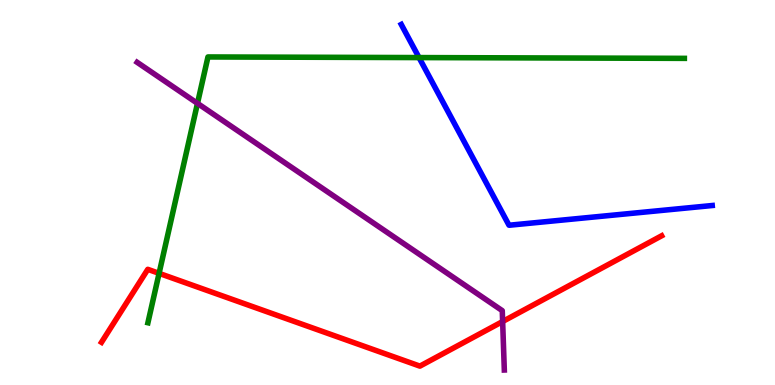[{'lines': ['blue', 'red'], 'intersections': []}, {'lines': ['green', 'red'], 'intersections': [{'x': 2.05, 'y': 2.9}]}, {'lines': ['purple', 'red'], 'intersections': [{'x': 6.49, 'y': 1.65}]}, {'lines': ['blue', 'green'], 'intersections': [{'x': 5.41, 'y': 8.5}]}, {'lines': ['blue', 'purple'], 'intersections': []}, {'lines': ['green', 'purple'], 'intersections': [{'x': 2.55, 'y': 7.32}]}]